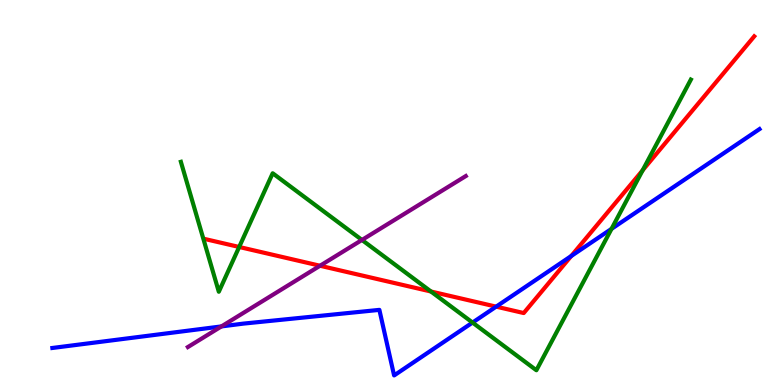[{'lines': ['blue', 'red'], 'intersections': [{'x': 6.4, 'y': 2.04}, {'x': 7.37, 'y': 3.35}]}, {'lines': ['green', 'red'], 'intersections': [{'x': 3.09, 'y': 3.58}, {'x': 5.56, 'y': 2.43}, {'x': 8.29, 'y': 5.58}]}, {'lines': ['purple', 'red'], 'intersections': [{'x': 4.13, 'y': 3.1}]}, {'lines': ['blue', 'green'], 'intersections': [{'x': 6.1, 'y': 1.62}, {'x': 7.89, 'y': 4.06}]}, {'lines': ['blue', 'purple'], 'intersections': [{'x': 2.86, 'y': 1.52}]}, {'lines': ['green', 'purple'], 'intersections': [{'x': 4.67, 'y': 3.77}]}]